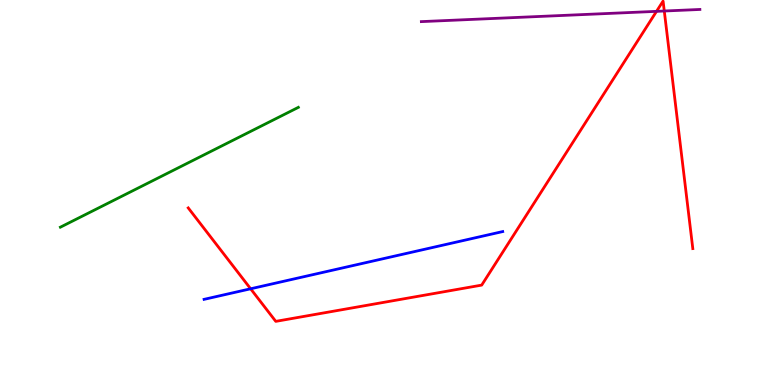[{'lines': ['blue', 'red'], 'intersections': [{'x': 3.23, 'y': 2.5}]}, {'lines': ['green', 'red'], 'intersections': []}, {'lines': ['purple', 'red'], 'intersections': [{'x': 8.47, 'y': 9.71}, {'x': 8.57, 'y': 9.71}]}, {'lines': ['blue', 'green'], 'intersections': []}, {'lines': ['blue', 'purple'], 'intersections': []}, {'lines': ['green', 'purple'], 'intersections': []}]